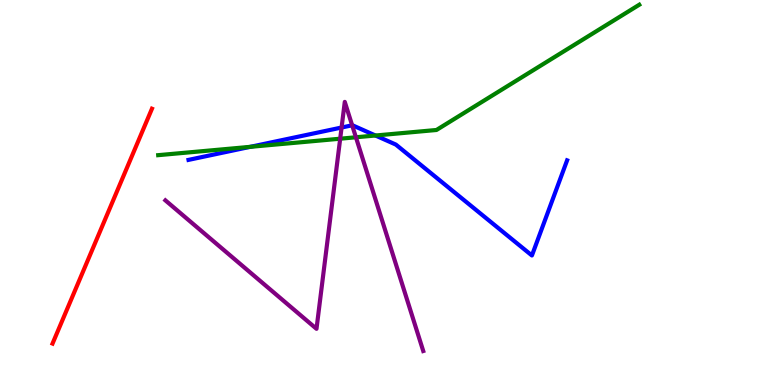[{'lines': ['blue', 'red'], 'intersections': []}, {'lines': ['green', 'red'], 'intersections': []}, {'lines': ['purple', 'red'], 'intersections': []}, {'lines': ['blue', 'green'], 'intersections': [{'x': 3.23, 'y': 6.19}, {'x': 4.84, 'y': 6.48}]}, {'lines': ['blue', 'purple'], 'intersections': [{'x': 4.41, 'y': 6.69}, {'x': 4.54, 'y': 6.75}]}, {'lines': ['green', 'purple'], 'intersections': [{'x': 4.39, 'y': 6.4}, {'x': 4.59, 'y': 6.43}]}]